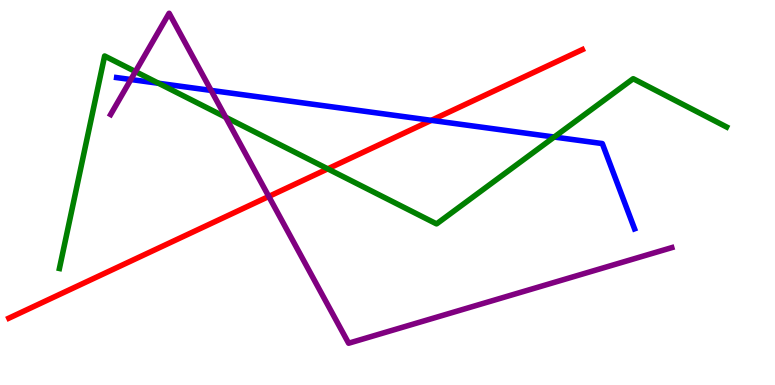[{'lines': ['blue', 'red'], 'intersections': [{'x': 5.57, 'y': 6.87}]}, {'lines': ['green', 'red'], 'intersections': [{'x': 4.23, 'y': 5.61}]}, {'lines': ['purple', 'red'], 'intersections': [{'x': 3.47, 'y': 4.9}]}, {'lines': ['blue', 'green'], 'intersections': [{'x': 2.05, 'y': 7.84}, {'x': 7.15, 'y': 6.44}]}, {'lines': ['blue', 'purple'], 'intersections': [{'x': 1.69, 'y': 7.93}, {'x': 2.72, 'y': 7.65}]}, {'lines': ['green', 'purple'], 'intersections': [{'x': 1.75, 'y': 8.14}, {'x': 2.91, 'y': 6.96}]}]